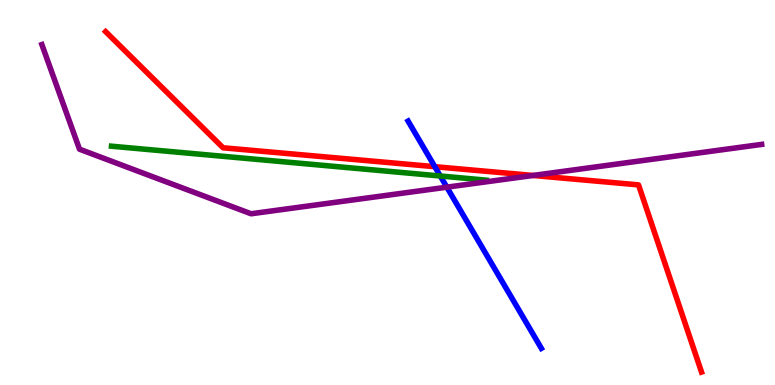[{'lines': ['blue', 'red'], 'intersections': [{'x': 5.61, 'y': 5.67}]}, {'lines': ['green', 'red'], 'intersections': []}, {'lines': ['purple', 'red'], 'intersections': [{'x': 6.88, 'y': 5.44}]}, {'lines': ['blue', 'green'], 'intersections': [{'x': 5.68, 'y': 5.43}]}, {'lines': ['blue', 'purple'], 'intersections': [{'x': 5.77, 'y': 5.14}]}, {'lines': ['green', 'purple'], 'intersections': []}]